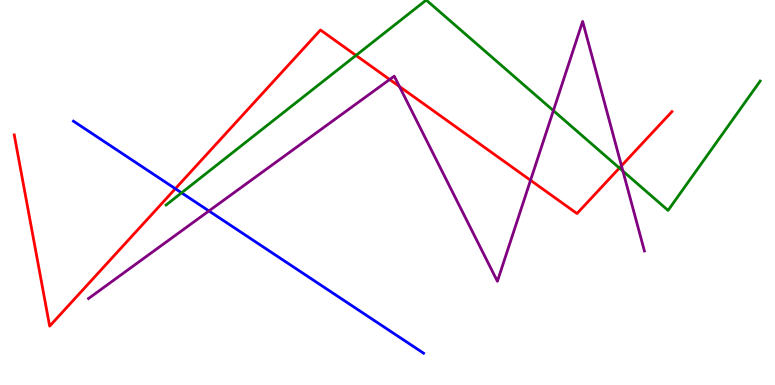[{'lines': ['blue', 'red'], 'intersections': [{'x': 2.26, 'y': 5.1}]}, {'lines': ['green', 'red'], 'intersections': [{'x': 4.59, 'y': 8.56}, {'x': 7.99, 'y': 5.64}]}, {'lines': ['purple', 'red'], 'intersections': [{'x': 5.03, 'y': 7.93}, {'x': 5.15, 'y': 7.75}, {'x': 6.85, 'y': 5.32}, {'x': 8.02, 'y': 5.69}]}, {'lines': ['blue', 'green'], 'intersections': [{'x': 2.34, 'y': 4.99}]}, {'lines': ['blue', 'purple'], 'intersections': [{'x': 2.7, 'y': 4.52}]}, {'lines': ['green', 'purple'], 'intersections': [{'x': 7.14, 'y': 7.13}, {'x': 8.04, 'y': 5.56}]}]